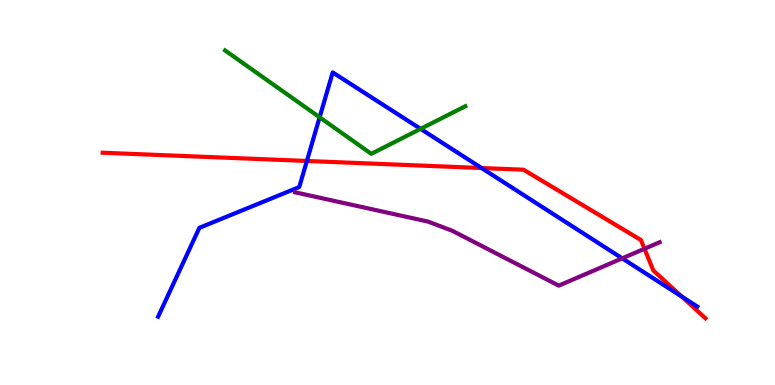[{'lines': ['blue', 'red'], 'intersections': [{'x': 3.96, 'y': 5.82}, {'x': 6.21, 'y': 5.64}, {'x': 8.8, 'y': 2.3}]}, {'lines': ['green', 'red'], 'intersections': []}, {'lines': ['purple', 'red'], 'intersections': [{'x': 8.32, 'y': 3.54}]}, {'lines': ['blue', 'green'], 'intersections': [{'x': 4.12, 'y': 6.95}, {'x': 5.43, 'y': 6.65}]}, {'lines': ['blue', 'purple'], 'intersections': [{'x': 8.03, 'y': 3.29}]}, {'lines': ['green', 'purple'], 'intersections': []}]